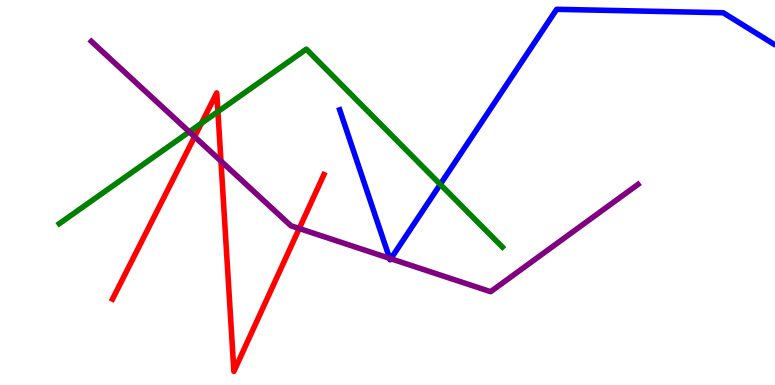[{'lines': ['blue', 'red'], 'intersections': []}, {'lines': ['green', 'red'], 'intersections': [{'x': 2.6, 'y': 6.8}, {'x': 2.81, 'y': 7.1}]}, {'lines': ['purple', 'red'], 'intersections': [{'x': 2.51, 'y': 6.45}, {'x': 2.85, 'y': 5.82}, {'x': 3.86, 'y': 4.06}]}, {'lines': ['blue', 'green'], 'intersections': [{'x': 5.68, 'y': 5.21}]}, {'lines': ['blue', 'purple'], 'intersections': [{'x': 5.03, 'y': 3.29}, {'x': 5.04, 'y': 3.28}]}, {'lines': ['green', 'purple'], 'intersections': [{'x': 2.44, 'y': 6.58}]}]